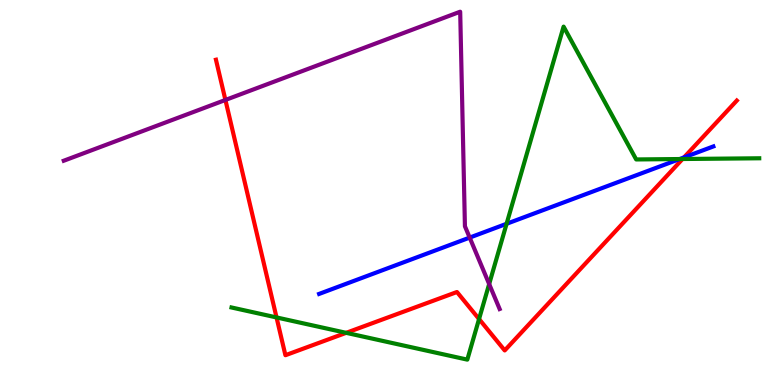[{'lines': ['blue', 'red'], 'intersections': [{'x': 8.83, 'y': 5.91}]}, {'lines': ['green', 'red'], 'intersections': [{'x': 3.57, 'y': 1.75}, {'x': 4.47, 'y': 1.35}, {'x': 6.18, 'y': 1.71}, {'x': 8.81, 'y': 5.87}]}, {'lines': ['purple', 'red'], 'intersections': [{'x': 2.91, 'y': 7.4}]}, {'lines': ['blue', 'green'], 'intersections': [{'x': 6.54, 'y': 4.19}, {'x': 8.77, 'y': 5.87}]}, {'lines': ['blue', 'purple'], 'intersections': [{'x': 6.06, 'y': 3.83}]}, {'lines': ['green', 'purple'], 'intersections': [{'x': 6.31, 'y': 2.62}]}]